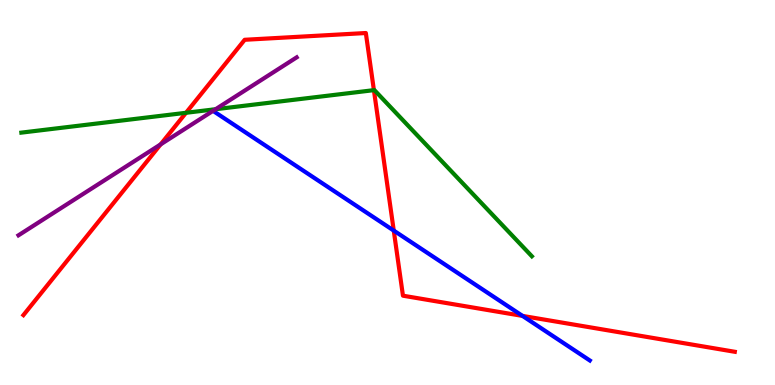[{'lines': ['blue', 'red'], 'intersections': [{'x': 5.08, 'y': 4.01}, {'x': 6.74, 'y': 1.79}]}, {'lines': ['green', 'red'], 'intersections': [{'x': 2.4, 'y': 7.07}, {'x': 4.82, 'y': 7.66}]}, {'lines': ['purple', 'red'], 'intersections': [{'x': 2.07, 'y': 6.25}]}, {'lines': ['blue', 'green'], 'intersections': []}, {'lines': ['blue', 'purple'], 'intersections': [{'x': 2.75, 'y': 7.12}]}, {'lines': ['green', 'purple'], 'intersections': [{'x': 2.78, 'y': 7.16}]}]